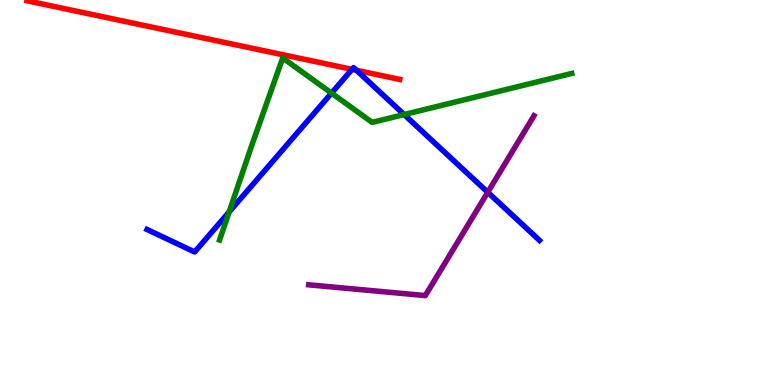[{'lines': ['blue', 'red'], 'intersections': [{'x': 4.54, 'y': 8.2}, {'x': 4.6, 'y': 8.17}]}, {'lines': ['green', 'red'], 'intersections': []}, {'lines': ['purple', 'red'], 'intersections': []}, {'lines': ['blue', 'green'], 'intersections': [{'x': 2.96, 'y': 4.49}, {'x': 4.28, 'y': 7.58}, {'x': 5.21, 'y': 7.02}]}, {'lines': ['blue', 'purple'], 'intersections': [{'x': 6.29, 'y': 5.01}]}, {'lines': ['green', 'purple'], 'intersections': []}]